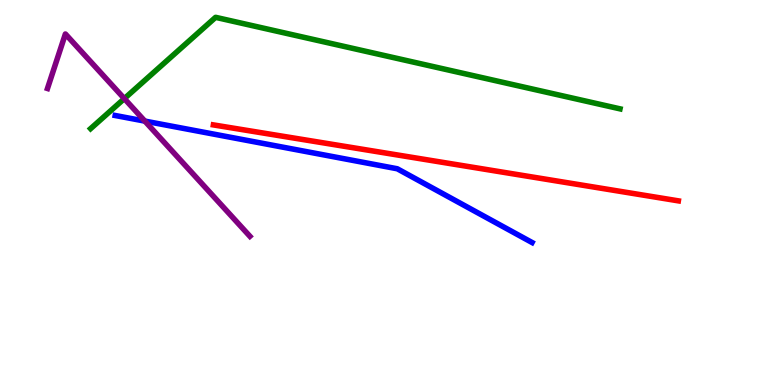[{'lines': ['blue', 'red'], 'intersections': []}, {'lines': ['green', 'red'], 'intersections': []}, {'lines': ['purple', 'red'], 'intersections': []}, {'lines': ['blue', 'green'], 'intersections': []}, {'lines': ['blue', 'purple'], 'intersections': [{'x': 1.87, 'y': 6.85}]}, {'lines': ['green', 'purple'], 'intersections': [{'x': 1.6, 'y': 7.44}]}]